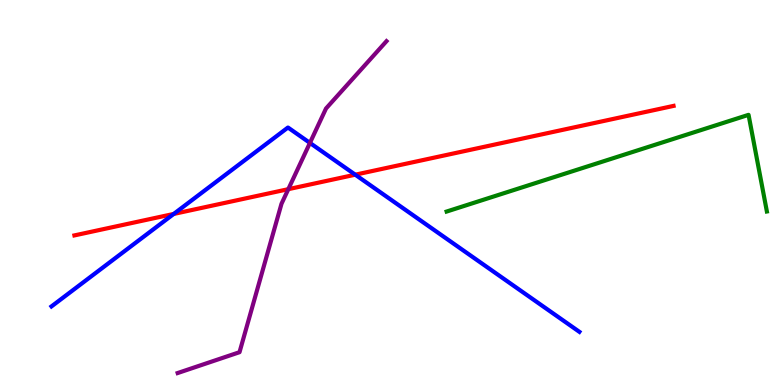[{'lines': ['blue', 'red'], 'intersections': [{'x': 2.24, 'y': 4.44}, {'x': 4.58, 'y': 5.46}]}, {'lines': ['green', 'red'], 'intersections': []}, {'lines': ['purple', 'red'], 'intersections': [{'x': 3.72, 'y': 5.09}]}, {'lines': ['blue', 'green'], 'intersections': []}, {'lines': ['blue', 'purple'], 'intersections': [{'x': 4.0, 'y': 6.29}]}, {'lines': ['green', 'purple'], 'intersections': []}]